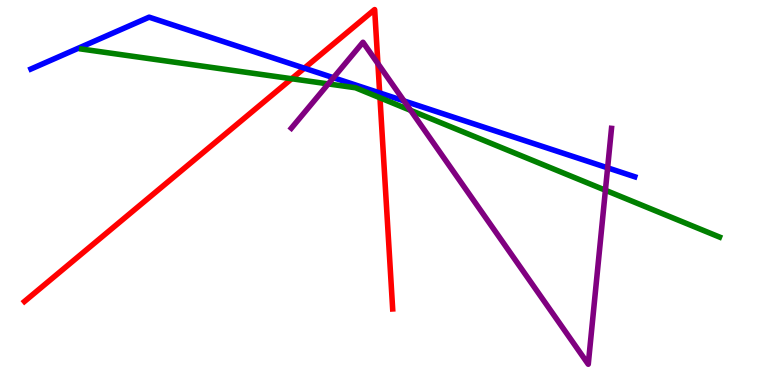[{'lines': ['blue', 'red'], 'intersections': [{'x': 3.93, 'y': 8.23}, {'x': 4.9, 'y': 7.59}]}, {'lines': ['green', 'red'], 'intersections': [{'x': 3.76, 'y': 7.95}, {'x': 4.9, 'y': 7.46}]}, {'lines': ['purple', 'red'], 'intersections': [{'x': 4.88, 'y': 8.35}]}, {'lines': ['blue', 'green'], 'intersections': []}, {'lines': ['blue', 'purple'], 'intersections': [{'x': 4.3, 'y': 7.98}, {'x': 5.21, 'y': 7.38}, {'x': 7.84, 'y': 5.64}]}, {'lines': ['green', 'purple'], 'intersections': [{'x': 4.24, 'y': 7.82}, {'x': 5.3, 'y': 7.13}, {'x': 7.81, 'y': 5.06}]}]